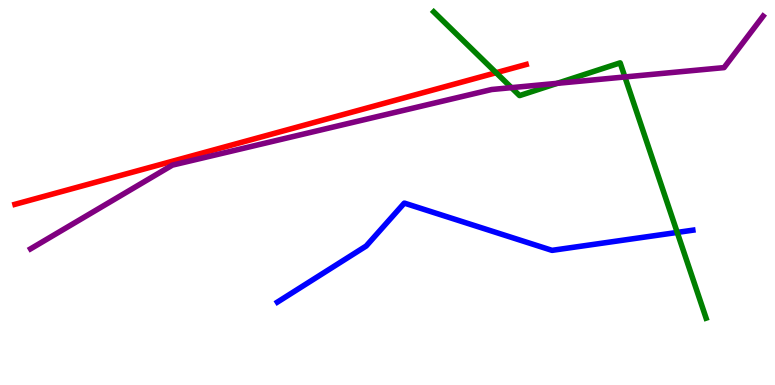[{'lines': ['blue', 'red'], 'intersections': []}, {'lines': ['green', 'red'], 'intersections': [{'x': 6.4, 'y': 8.11}]}, {'lines': ['purple', 'red'], 'intersections': []}, {'lines': ['blue', 'green'], 'intersections': [{'x': 8.74, 'y': 3.96}]}, {'lines': ['blue', 'purple'], 'intersections': []}, {'lines': ['green', 'purple'], 'intersections': [{'x': 6.6, 'y': 7.72}, {'x': 7.19, 'y': 7.84}, {'x': 8.06, 'y': 8.0}]}]